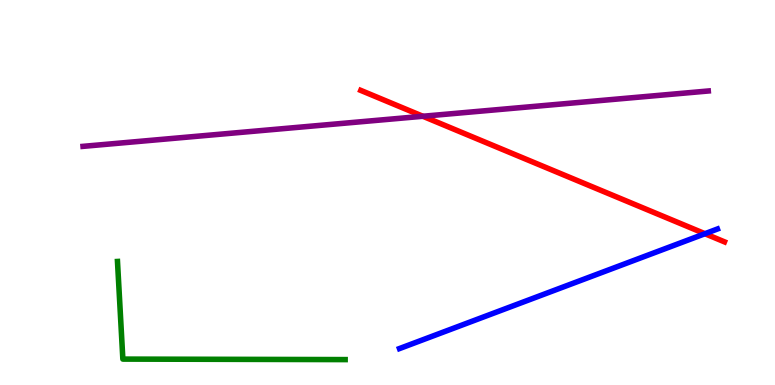[{'lines': ['blue', 'red'], 'intersections': [{'x': 9.1, 'y': 3.93}]}, {'lines': ['green', 'red'], 'intersections': []}, {'lines': ['purple', 'red'], 'intersections': [{'x': 5.46, 'y': 6.98}]}, {'lines': ['blue', 'green'], 'intersections': []}, {'lines': ['blue', 'purple'], 'intersections': []}, {'lines': ['green', 'purple'], 'intersections': []}]